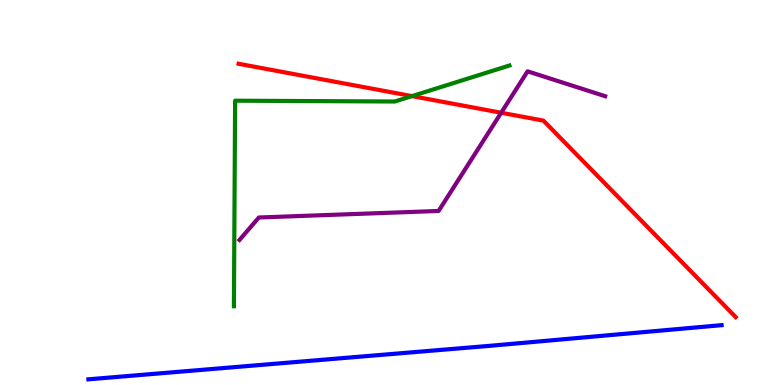[{'lines': ['blue', 'red'], 'intersections': []}, {'lines': ['green', 'red'], 'intersections': [{'x': 5.32, 'y': 7.5}]}, {'lines': ['purple', 'red'], 'intersections': [{'x': 6.47, 'y': 7.07}]}, {'lines': ['blue', 'green'], 'intersections': []}, {'lines': ['blue', 'purple'], 'intersections': []}, {'lines': ['green', 'purple'], 'intersections': []}]